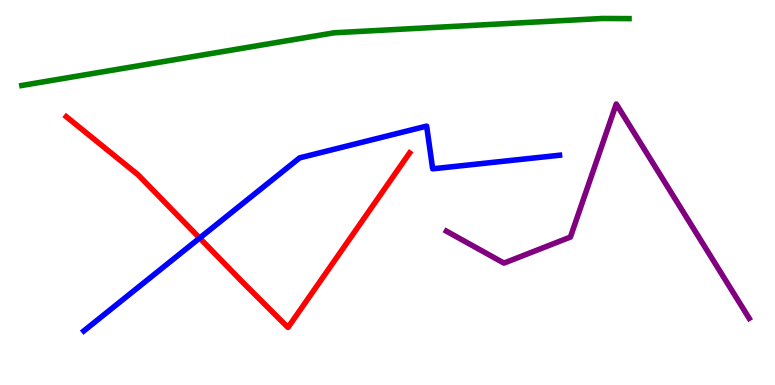[{'lines': ['blue', 'red'], 'intersections': [{'x': 2.58, 'y': 3.82}]}, {'lines': ['green', 'red'], 'intersections': []}, {'lines': ['purple', 'red'], 'intersections': []}, {'lines': ['blue', 'green'], 'intersections': []}, {'lines': ['blue', 'purple'], 'intersections': []}, {'lines': ['green', 'purple'], 'intersections': []}]